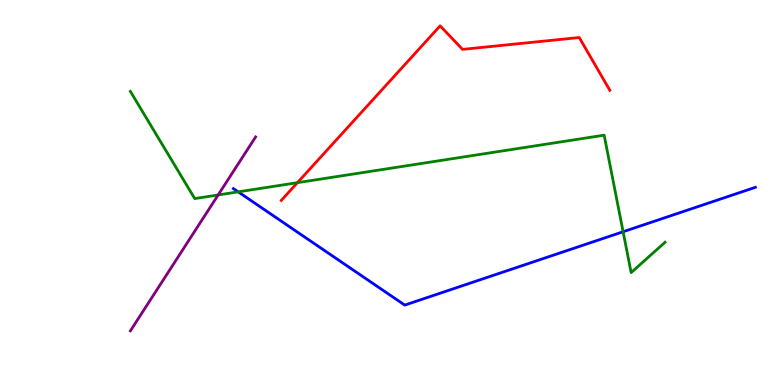[{'lines': ['blue', 'red'], 'intersections': []}, {'lines': ['green', 'red'], 'intersections': [{'x': 3.84, 'y': 5.26}]}, {'lines': ['purple', 'red'], 'intersections': []}, {'lines': ['blue', 'green'], 'intersections': [{'x': 3.07, 'y': 5.02}, {'x': 8.04, 'y': 3.98}]}, {'lines': ['blue', 'purple'], 'intersections': []}, {'lines': ['green', 'purple'], 'intersections': [{'x': 2.81, 'y': 4.94}]}]